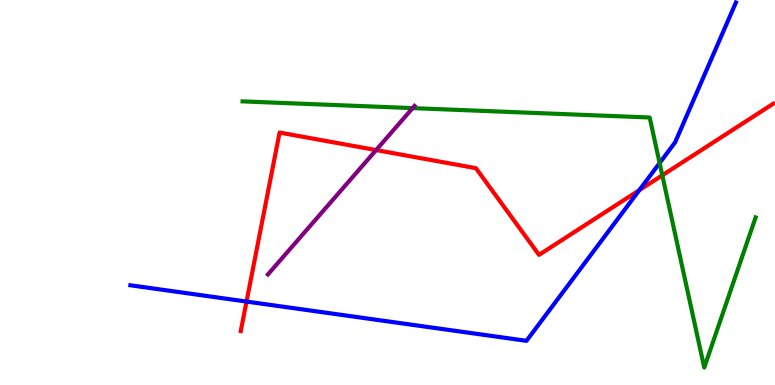[{'lines': ['blue', 'red'], 'intersections': [{'x': 3.18, 'y': 2.17}, {'x': 8.25, 'y': 5.06}]}, {'lines': ['green', 'red'], 'intersections': [{'x': 8.55, 'y': 5.45}]}, {'lines': ['purple', 'red'], 'intersections': [{'x': 4.85, 'y': 6.1}]}, {'lines': ['blue', 'green'], 'intersections': [{'x': 8.51, 'y': 5.77}]}, {'lines': ['blue', 'purple'], 'intersections': []}, {'lines': ['green', 'purple'], 'intersections': [{'x': 5.32, 'y': 7.19}]}]